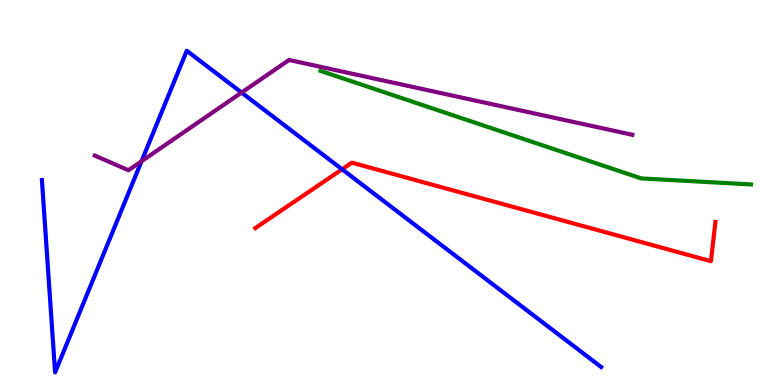[{'lines': ['blue', 'red'], 'intersections': [{'x': 4.41, 'y': 5.6}]}, {'lines': ['green', 'red'], 'intersections': []}, {'lines': ['purple', 'red'], 'intersections': []}, {'lines': ['blue', 'green'], 'intersections': []}, {'lines': ['blue', 'purple'], 'intersections': [{'x': 1.83, 'y': 5.81}, {'x': 3.12, 'y': 7.6}]}, {'lines': ['green', 'purple'], 'intersections': []}]